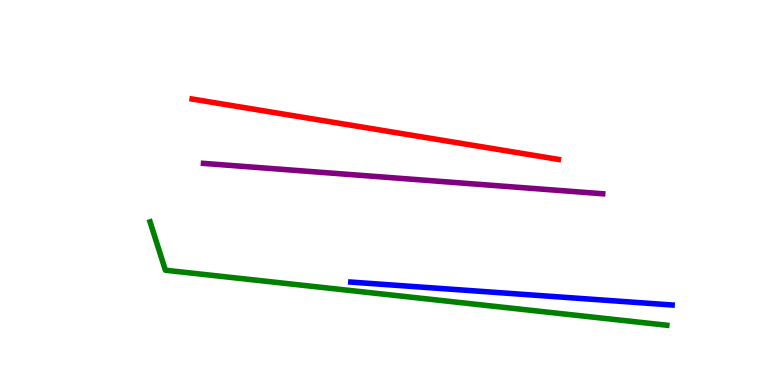[{'lines': ['blue', 'red'], 'intersections': []}, {'lines': ['green', 'red'], 'intersections': []}, {'lines': ['purple', 'red'], 'intersections': []}, {'lines': ['blue', 'green'], 'intersections': []}, {'lines': ['blue', 'purple'], 'intersections': []}, {'lines': ['green', 'purple'], 'intersections': []}]